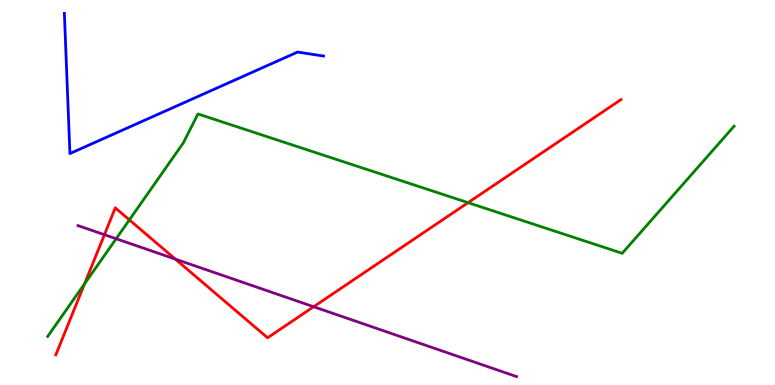[{'lines': ['blue', 'red'], 'intersections': []}, {'lines': ['green', 'red'], 'intersections': [{'x': 1.09, 'y': 2.63}, {'x': 1.67, 'y': 4.29}, {'x': 6.04, 'y': 4.74}]}, {'lines': ['purple', 'red'], 'intersections': [{'x': 1.35, 'y': 3.9}, {'x': 2.26, 'y': 3.27}, {'x': 4.05, 'y': 2.03}]}, {'lines': ['blue', 'green'], 'intersections': []}, {'lines': ['blue', 'purple'], 'intersections': []}, {'lines': ['green', 'purple'], 'intersections': [{'x': 1.5, 'y': 3.8}]}]